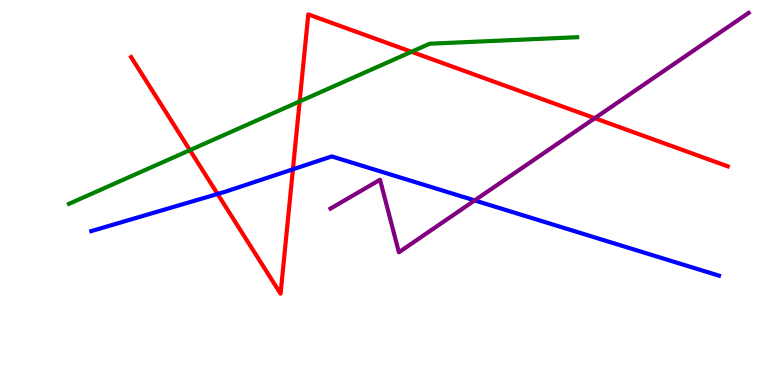[{'lines': ['blue', 'red'], 'intersections': [{'x': 2.81, 'y': 4.96}, {'x': 3.78, 'y': 5.6}]}, {'lines': ['green', 'red'], 'intersections': [{'x': 2.45, 'y': 6.1}, {'x': 3.87, 'y': 7.37}, {'x': 5.31, 'y': 8.65}]}, {'lines': ['purple', 'red'], 'intersections': [{'x': 7.67, 'y': 6.93}]}, {'lines': ['blue', 'green'], 'intersections': []}, {'lines': ['blue', 'purple'], 'intersections': [{'x': 6.12, 'y': 4.79}]}, {'lines': ['green', 'purple'], 'intersections': []}]